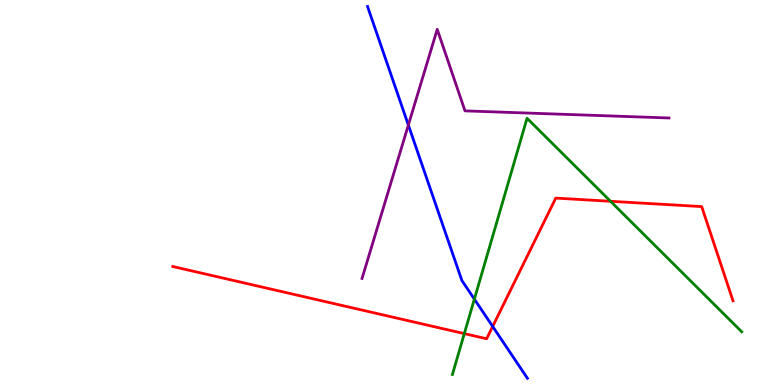[{'lines': ['blue', 'red'], 'intersections': [{'x': 6.36, 'y': 1.52}]}, {'lines': ['green', 'red'], 'intersections': [{'x': 5.99, 'y': 1.33}, {'x': 7.88, 'y': 4.77}]}, {'lines': ['purple', 'red'], 'intersections': []}, {'lines': ['blue', 'green'], 'intersections': [{'x': 6.12, 'y': 2.23}]}, {'lines': ['blue', 'purple'], 'intersections': [{'x': 5.27, 'y': 6.75}]}, {'lines': ['green', 'purple'], 'intersections': []}]